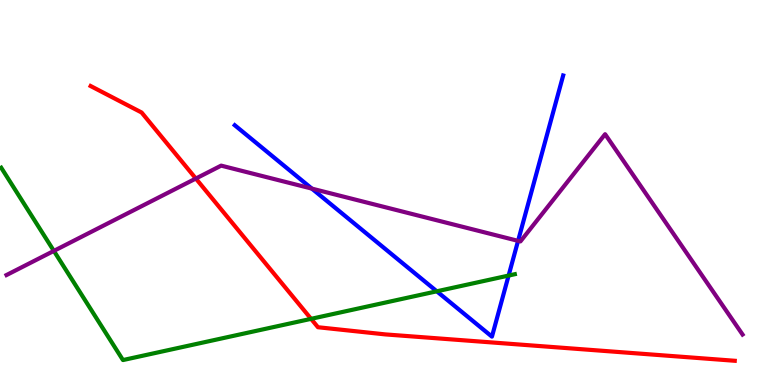[{'lines': ['blue', 'red'], 'intersections': []}, {'lines': ['green', 'red'], 'intersections': [{'x': 4.01, 'y': 1.72}]}, {'lines': ['purple', 'red'], 'intersections': [{'x': 2.53, 'y': 5.36}]}, {'lines': ['blue', 'green'], 'intersections': [{'x': 5.64, 'y': 2.43}, {'x': 6.56, 'y': 2.84}]}, {'lines': ['blue', 'purple'], 'intersections': [{'x': 4.02, 'y': 5.1}, {'x': 6.68, 'y': 3.74}]}, {'lines': ['green', 'purple'], 'intersections': [{'x': 0.695, 'y': 3.48}]}]